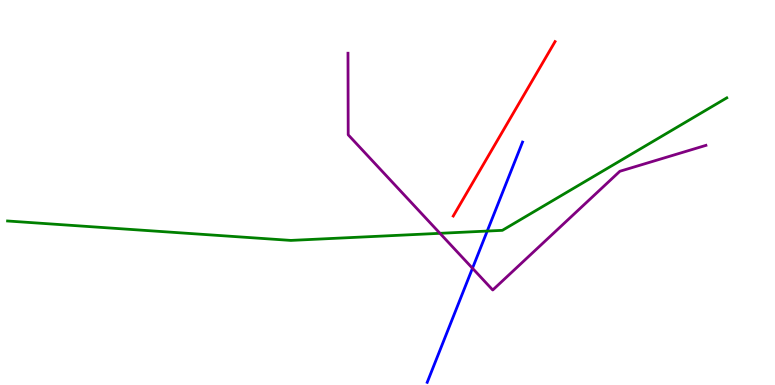[{'lines': ['blue', 'red'], 'intersections': []}, {'lines': ['green', 'red'], 'intersections': []}, {'lines': ['purple', 'red'], 'intersections': []}, {'lines': ['blue', 'green'], 'intersections': [{'x': 6.29, 'y': 4.0}]}, {'lines': ['blue', 'purple'], 'intersections': [{'x': 6.1, 'y': 3.03}]}, {'lines': ['green', 'purple'], 'intersections': [{'x': 5.68, 'y': 3.94}]}]